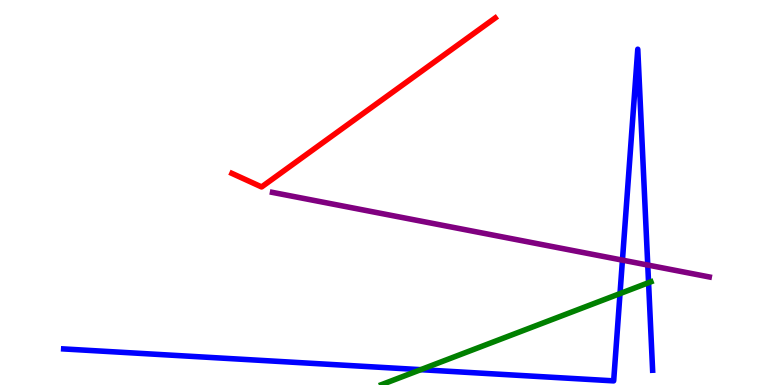[{'lines': ['blue', 'red'], 'intersections': []}, {'lines': ['green', 'red'], 'intersections': []}, {'lines': ['purple', 'red'], 'intersections': []}, {'lines': ['blue', 'green'], 'intersections': [{'x': 5.43, 'y': 0.398}, {'x': 8.0, 'y': 2.37}, {'x': 8.37, 'y': 2.66}]}, {'lines': ['blue', 'purple'], 'intersections': [{'x': 8.03, 'y': 3.24}, {'x': 8.36, 'y': 3.12}]}, {'lines': ['green', 'purple'], 'intersections': []}]